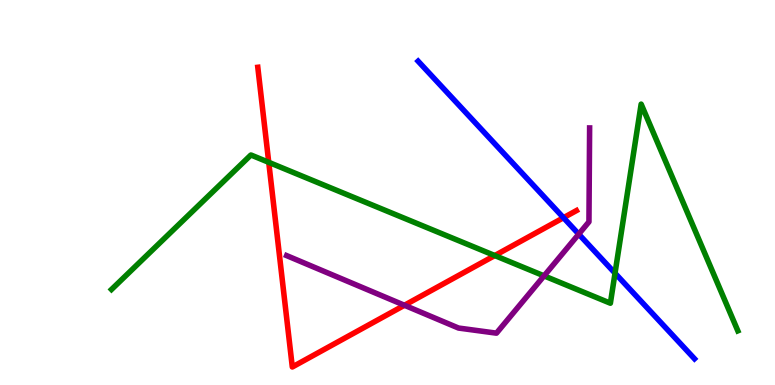[{'lines': ['blue', 'red'], 'intersections': [{'x': 7.27, 'y': 4.34}]}, {'lines': ['green', 'red'], 'intersections': [{'x': 3.47, 'y': 5.78}, {'x': 6.38, 'y': 3.36}]}, {'lines': ['purple', 'red'], 'intersections': [{'x': 5.22, 'y': 2.07}]}, {'lines': ['blue', 'green'], 'intersections': [{'x': 7.94, 'y': 2.9}]}, {'lines': ['blue', 'purple'], 'intersections': [{'x': 7.47, 'y': 3.92}]}, {'lines': ['green', 'purple'], 'intersections': [{'x': 7.02, 'y': 2.83}]}]